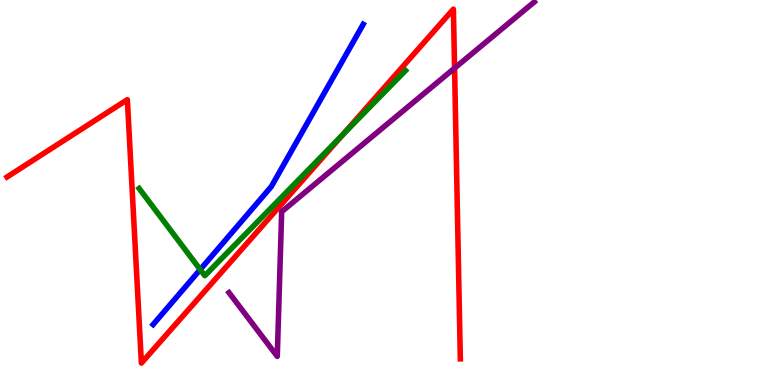[{'lines': ['blue', 'red'], 'intersections': []}, {'lines': ['green', 'red'], 'intersections': [{'x': 4.42, 'y': 6.49}]}, {'lines': ['purple', 'red'], 'intersections': [{'x': 5.87, 'y': 8.23}]}, {'lines': ['blue', 'green'], 'intersections': [{'x': 2.58, 'y': 3.0}]}, {'lines': ['blue', 'purple'], 'intersections': []}, {'lines': ['green', 'purple'], 'intersections': []}]